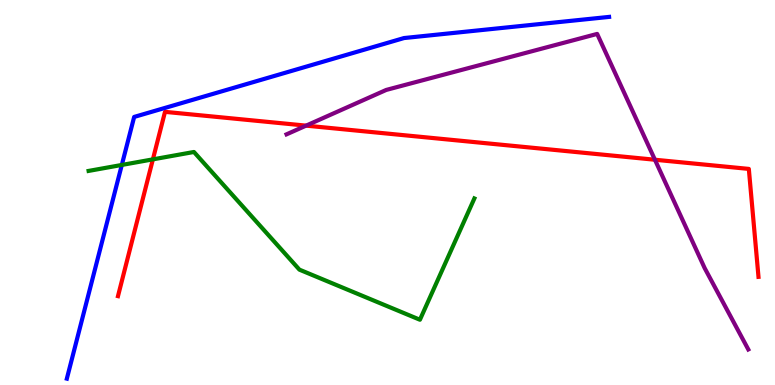[{'lines': ['blue', 'red'], 'intersections': []}, {'lines': ['green', 'red'], 'intersections': [{'x': 1.97, 'y': 5.86}]}, {'lines': ['purple', 'red'], 'intersections': [{'x': 3.95, 'y': 6.74}, {'x': 8.45, 'y': 5.85}]}, {'lines': ['blue', 'green'], 'intersections': [{'x': 1.57, 'y': 5.72}]}, {'lines': ['blue', 'purple'], 'intersections': []}, {'lines': ['green', 'purple'], 'intersections': []}]